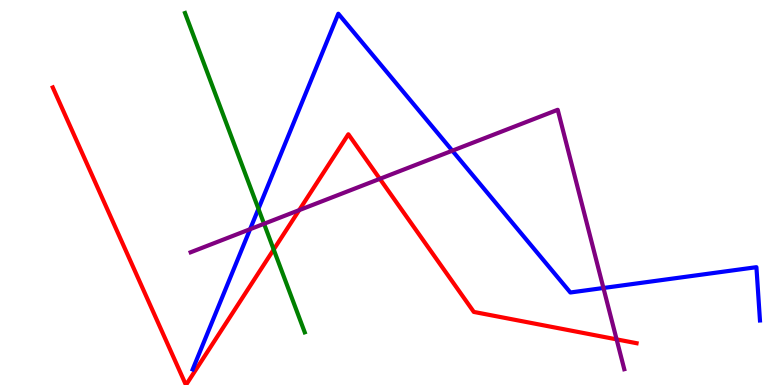[{'lines': ['blue', 'red'], 'intersections': []}, {'lines': ['green', 'red'], 'intersections': [{'x': 3.53, 'y': 3.52}]}, {'lines': ['purple', 'red'], 'intersections': [{'x': 3.86, 'y': 4.54}, {'x': 4.9, 'y': 5.35}, {'x': 7.96, 'y': 1.19}]}, {'lines': ['blue', 'green'], 'intersections': [{'x': 3.33, 'y': 4.58}]}, {'lines': ['blue', 'purple'], 'intersections': [{'x': 3.23, 'y': 4.05}, {'x': 5.84, 'y': 6.09}, {'x': 7.79, 'y': 2.52}]}, {'lines': ['green', 'purple'], 'intersections': [{'x': 3.41, 'y': 4.19}]}]